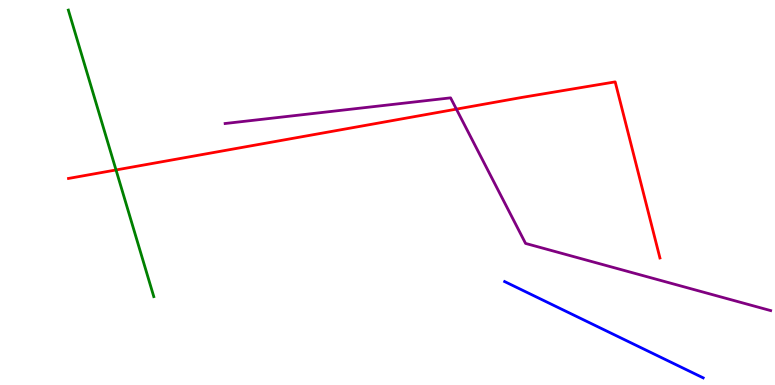[{'lines': ['blue', 'red'], 'intersections': []}, {'lines': ['green', 'red'], 'intersections': [{'x': 1.5, 'y': 5.59}]}, {'lines': ['purple', 'red'], 'intersections': [{'x': 5.89, 'y': 7.17}]}, {'lines': ['blue', 'green'], 'intersections': []}, {'lines': ['blue', 'purple'], 'intersections': []}, {'lines': ['green', 'purple'], 'intersections': []}]